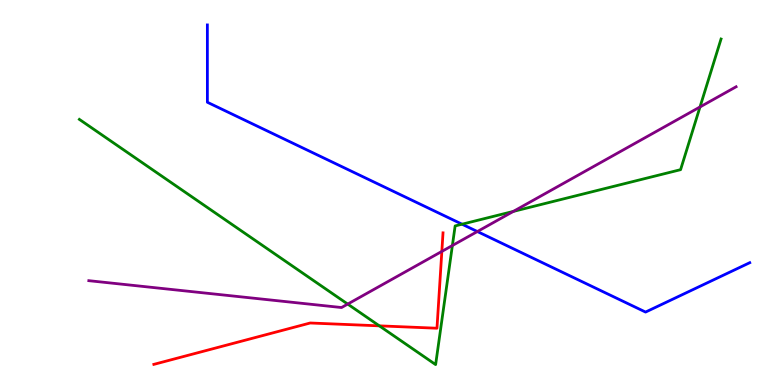[{'lines': ['blue', 'red'], 'intersections': []}, {'lines': ['green', 'red'], 'intersections': [{'x': 4.89, 'y': 1.54}]}, {'lines': ['purple', 'red'], 'intersections': [{'x': 5.7, 'y': 3.47}]}, {'lines': ['blue', 'green'], 'intersections': [{'x': 5.96, 'y': 4.18}]}, {'lines': ['blue', 'purple'], 'intersections': [{'x': 6.16, 'y': 3.99}]}, {'lines': ['green', 'purple'], 'intersections': [{'x': 4.49, 'y': 2.1}, {'x': 5.84, 'y': 3.62}, {'x': 6.62, 'y': 4.51}, {'x': 9.03, 'y': 7.22}]}]